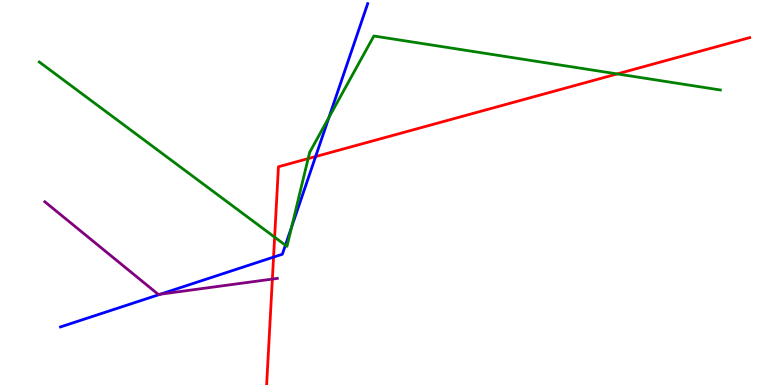[{'lines': ['blue', 'red'], 'intersections': [{'x': 3.53, 'y': 3.32}, {'x': 4.07, 'y': 5.93}]}, {'lines': ['green', 'red'], 'intersections': [{'x': 3.54, 'y': 3.84}, {'x': 3.98, 'y': 5.88}, {'x': 7.96, 'y': 8.08}]}, {'lines': ['purple', 'red'], 'intersections': [{'x': 3.51, 'y': 2.75}]}, {'lines': ['blue', 'green'], 'intersections': [{'x': 3.68, 'y': 3.63}, {'x': 3.76, 'y': 4.11}, {'x': 4.24, 'y': 6.95}]}, {'lines': ['blue', 'purple'], 'intersections': [{'x': 2.07, 'y': 2.36}]}, {'lines': ['green', 'purple'], 'intersections': []}]